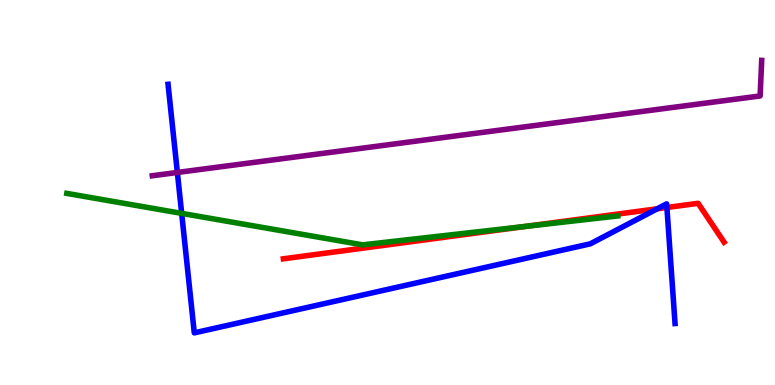[{'lines': ['blue', 'red'], 'intersections': [{'x': 8.48, 'y': 4.58}, {'x': 8.61, 'y': 4.61}]}, {'lines': ['green', 'red'], 'intersections': [{'x': 6.78, 'y': 4.12}]}, {'lines': ['purple', 'red'], 'intersections': []}, {'lines': ['blue', 'green'], 'intersections': [{'x': 2.34, 'y': 4.46}]}, {'lines': ['blue', 'purple'], 'intersections': [{'x': 2.29, 'y': 5.52}]}, {'lines': ['green', 'purple'], 'intersections': []}]